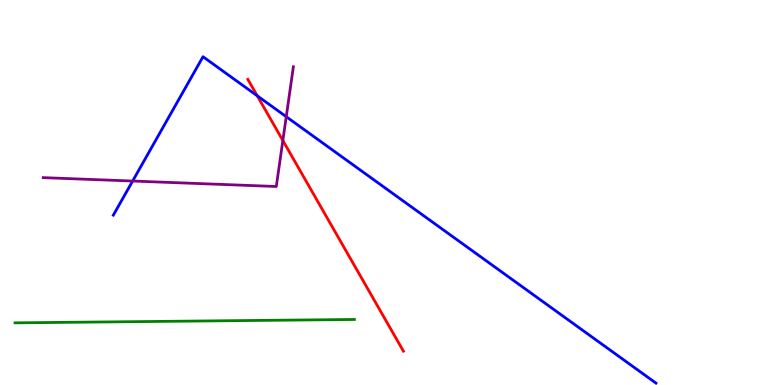[{'lines': ['blue', 'red'], 'intersections': [{'x': 3.32, 'y': 7.51}]}, {'lines': ['green', 'red'], 'intersections': []}, {'lines': ['purple', 'red'], 'intersections': [{'x': 3.65, 'y': 6.35}]}, {'lines': ['blue', 'green'], 'intersections': []}, {'lines': ['blue', 'purple'], 'intersections': [{'x': 1.71, 'y': 5.3}, {'x': 3.69, 'y': 6.97}]}, {'lines': ['green', 'purple'], 'intersections': []}]